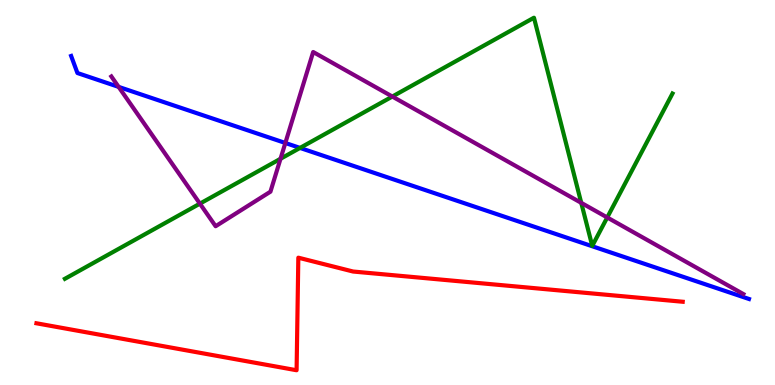[{'lines': ['blue', 'red'], 'intersections': []}, {'lines': ['green', 'red'], 'intersections': []}, {'lines': ['purple', 'red'], 'intersections': []}, {'lines': ['blue', 'green'], 'intersections': [{'x': 3.87, 'y': 6.16}]}, {'lines': ['blue', 'purple'], 'intersections': [{'x': 1.53, 'y': 7.74}, {'x': 3.68, 'y': 6.29}]}, {'lines': ['green', 'purple'], 'intersections': [{'x': 2.58, 'y': 4.71}, {'x': 3.62, 'y': 5.88}, {'x': 5.06, 'y': 7.49}, {'x': 7.5, 'y': 4.73}, {'x': 7.84, 'y': 4.35}]}]